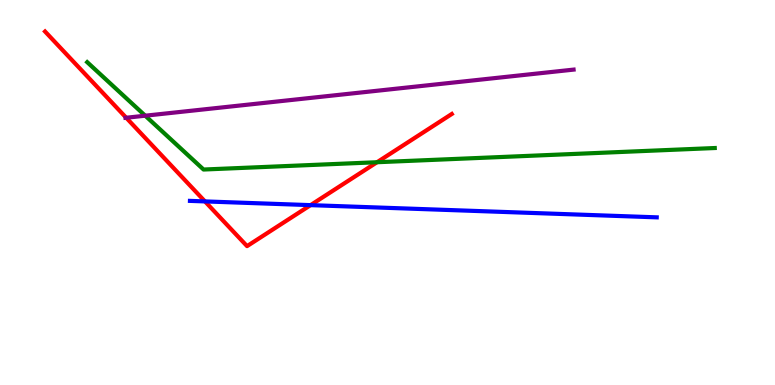[{'lines': ['blue', 'red'], 'intersections': [{'x': 2.64, 'y': 4.77}, {'x': 4.01, 'y': 4.67}]}, {'lines': ['green', 'red'], 'intersections': [{'x': 4.87, 'y': 5.79}]}, {'lines': ['purple', 'red'], 'intersections': [{'x': 1.63, 'y': 6.94}]}, {'lines': ['blue', 'green'], 'intersections': []}, {'lines': ['blue', 'purple'], 'intersections': []}, {'lines': ['green', 'purple'], 'intersections': [{'x': 1.87, 'y': 6.99}]}]